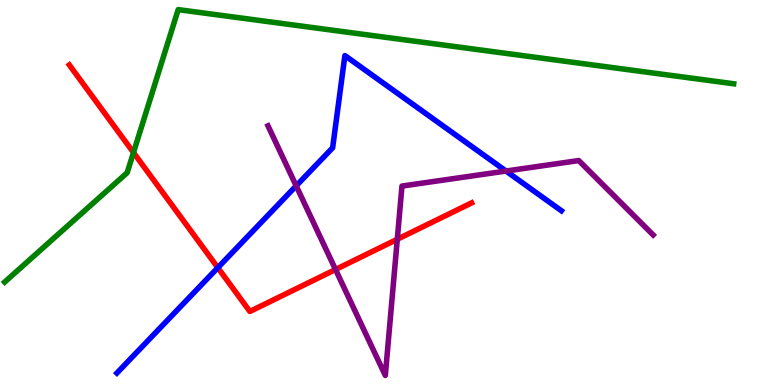[{'lines': ['blue', 'red'], 'intersections': [{'x': 2.81, 'y': 3.05}]}, {'lines': ['green', 'red'], 'intersections': [{'x': 1.72, 'y': 6.04}]}, {'lines': ['purple', 'red'], 'intersections': [{'x': 4.33, 'y': 3.0}, {'x': 5.13, 'y': 3.79}]}, {'lines': ['blue', 'green'], 'intersections': []}, {'lines': ['blue', 'purple'], 'intersections': [{'x': 3.82, 'y': 5.17}, {'x': 6.53, 'y': 5.56}]}, {'lines': ['green', 'purple'], 'intersections': []}]